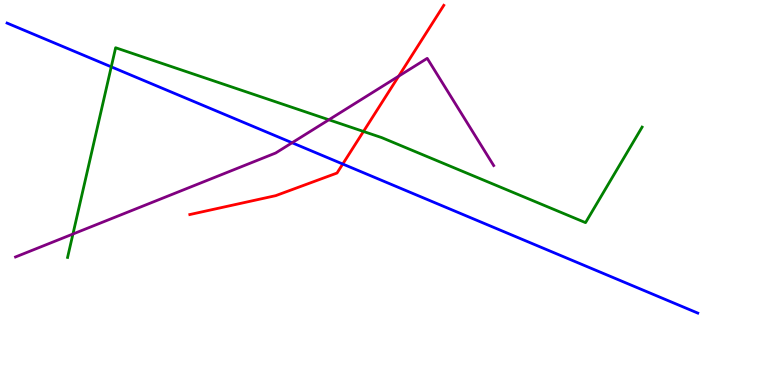[{'lines': ['blue', 'red'], 'intersections': [{'x': 4.42, 'y': 5.74}]}, {'lines': ['green', 'red'], 'intersections': [{'x': 4.69, 'y': 6.59}]}, {'lines': ['purple', 'red'], 'intersections': [{'x': 5.14, 'y': 8.02}]}, {'lines': ['blue', 'green'], 'intersections': [{'x': 1.44, 'y': 8.26}]}, {'lines': ['blue', 'purple'], 'intersections': [{'x': 3.77, 'y': 6.29}]}, {'lines': ['green', 'purple'], 'intersections': [{'x': 0.941, 'y': 3.92}, {'x': 4.24, 'y': 6.89}]}]